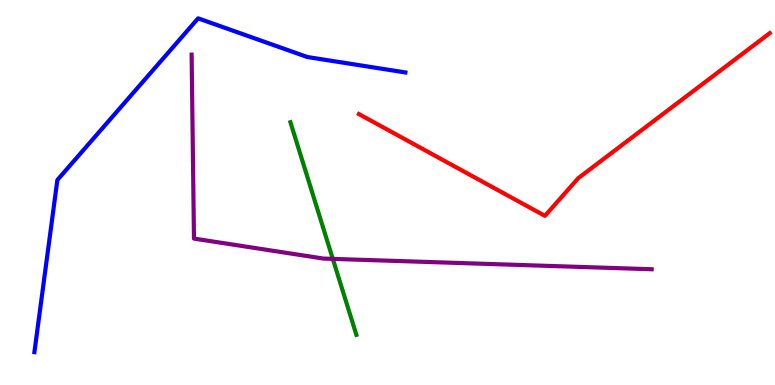[{'lines': ['blue', 'red'], 'intersections': []}, {'lines': ['green', 'red'], 'intersections': []}, {'lines': ['purple', 'red'], 'intersections': []}, {'lines': ['blue', 'green'], 'intersections': []}, {'lines': ['blue', 'purple'], 'intersections': []}, {'lines': ['green', 'purple'], 'intersections': [{'x': 4.29, 'y': 3.28}]}]